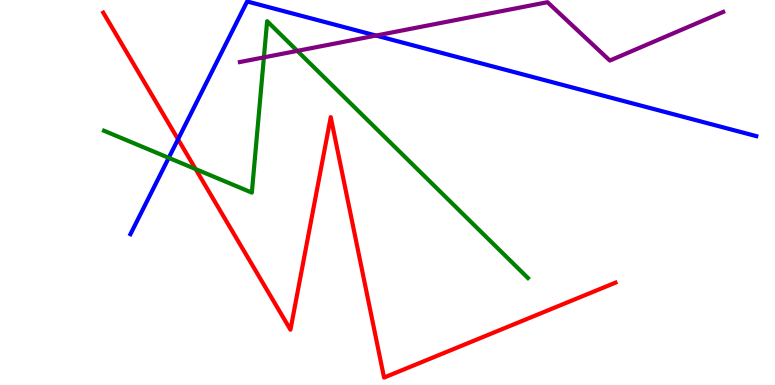[{'lines': ['blue', 'red'], 'intersections': [{'x': 2.3, 'y': 6.38}]}, {'lines': ['green', 'red'], 'intersections': [{'x': 2.52, 'y': 5.61}]}, {'lines': ['purple', 'red'], 'intersections': []}, {'lines': ['blue', 'green'], 'intersections': [{'x': 2.18, 'y': 5.9}]}, {'lines': ['blue', 'purple'], 'intersections': [{'x': 4.85, 'y': 9.08}]}, {'lines': ['green', 'purple'], 'intersections': [{'x': 3.41, 'y': 8.51}, {'x': 3.84, 'y': 8.68}]}]